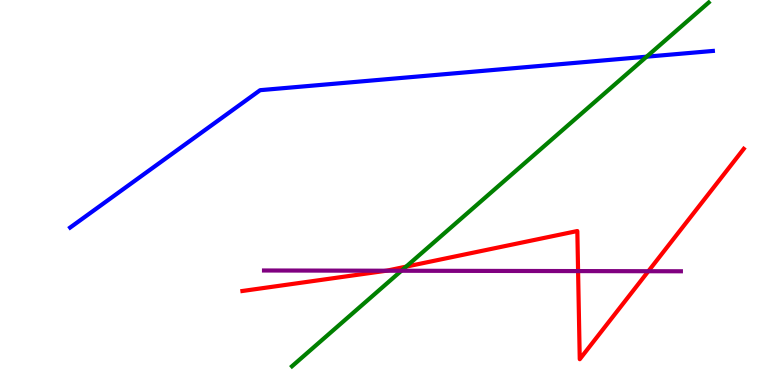[{'lines': ['blue', 'red'], 'intersections': []}, {'lines': ['green', 'red'], 'intersections': [{'x': 5.24, 'y': 3.07}]}, {'lines': ['purple', 'red'], 'intersections': [{'x': 4.99, 'y': 2.97}, {'x': 7.46, 'y': 2.96}, {'x': 8.37, 'y': 2.96}]}, {'lines': ['blue', 'green'], 'intersections': [{'x': 8.34, 'y': 8.53}]}, {'lines': ['blue', 'purple'], 'intersections': []}, {'lines': ['green', 'purple'], 'intersections': [{'x': 5.18, 'y': 2.97}]}]